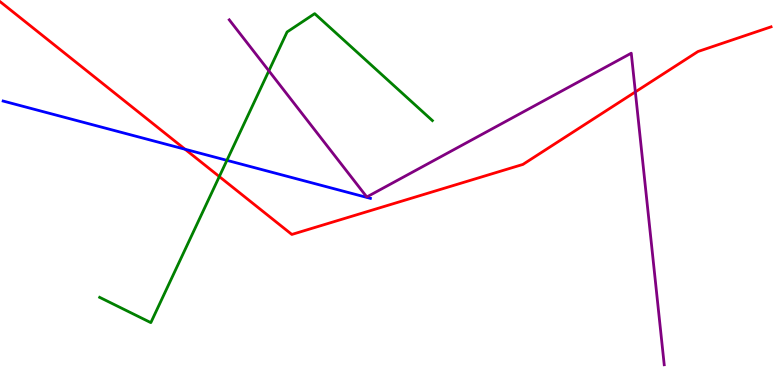[{'lines': ['blue', 'red'], 'intersections': [{'x': 2.39, 'y': 6.12}]}, {'lines': ['green', 'red'], 'intersections': [{'x': 2.83, 'y': 5.41}]}, {'lines': ['purple', 'red'], 'intersections': [{'x': 8.2, 'y': 7.61}]}, {'lines': ['blue', 'green'], 'intersections': [{'x': 2.93, 'y': 5.84}]}, {'lines': ['blue', 'purple'], 'intersections': []}, {'lines': ['green', 'purple'], 'intersections': [{'x': 3.47, 'y': 8.16}]}]